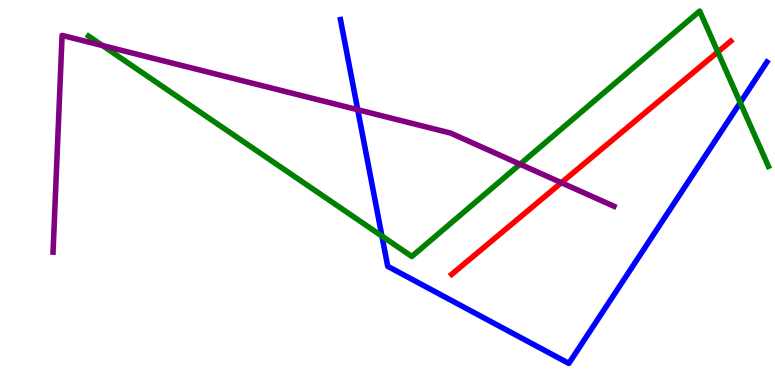[{'lines': ['blue', 'red'], 'intersections': []}, {'lines': ['green', 'red'], 'intersections': [{'x': 9.26, 'y': 8.65}]}, {'lines': ['purple', 'red'], 'intersections': [{'x': 7.24, 'y': 5.25}]}, {'lines': ['blue', 'green'], 'intersections': [{'x': 4.93, 'y': 3.87}, {'x': 9.55, 'y': 7.33}]}, {'lines': ['blue', 'purple'], 'intersections': [{'x': 4.62, 'y': 7.15}]}, {'lines': ['green', 'purple'], 'intersections': [{'x': 1.32, 'y': 8.82}, {'x': 6.71, 'y': 5.73}]}]